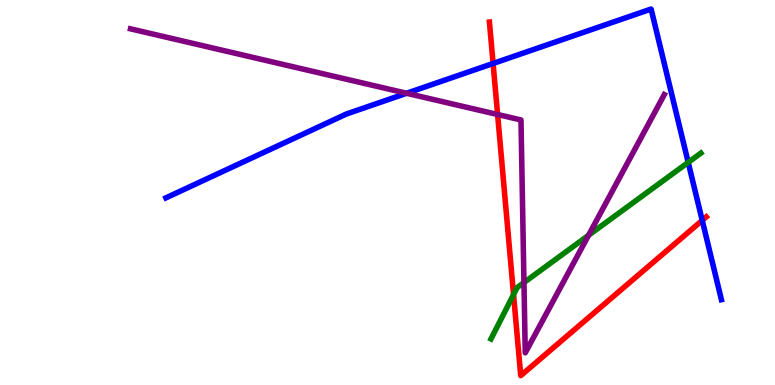[{'lines': ['blue', 'red'], 'intersections': [{'x': 6.36, 'y': 8.35}, {'x': 9.06, 'y': 4.28}]}, {'lines': ['green', 'red'], 'intersections': [{'x': 6.63, 'y': 2.35}]}, {'lines': ['purple', 'red'], 'intersections': [{'x': 6.42, 'y': 7.03}]}, {'lines': ['blue', 'green'], 'intersections': [{'x': 8.88, 'y': 5.78}]}, {'lines': ['blue', 'purple'], 'intersections': [{'x': 5.25, 'y': 7.58}]}, {'lines': ['green', 'purple'], 'intersections': [{'x': 6.76, 'y': 2.66}, {'x': 7.59, 'y': 3.89}]}]